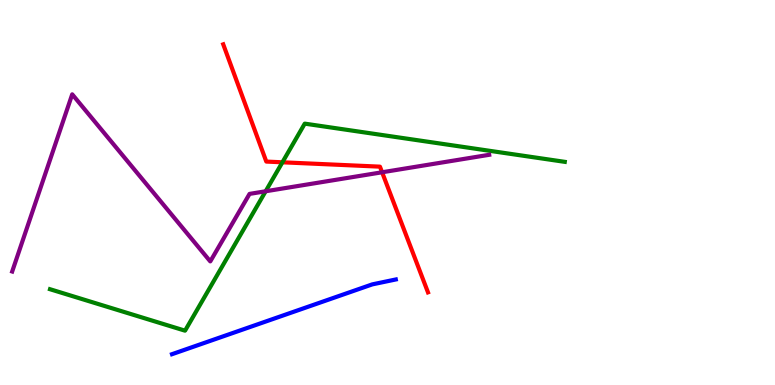[{'lines': ['blue', 'red'], 'intersections': []}, {'lines': ['green', 'red'], 'intersections': [{'x': 3.64, 'y': 5.78}]}, {'lines': ['purple', 'red'], 'intersections': [{'x': 4.93, 'y': 5.53}]}, {'lines': ['blue', 'green'], 'intersections': []}, {'lines': ['blue', 'purple'], 'intersections': []}, {'lines': ['green', 'purple'], 'intersections': [{'x': 3.43, 'y': 5.03}]}]